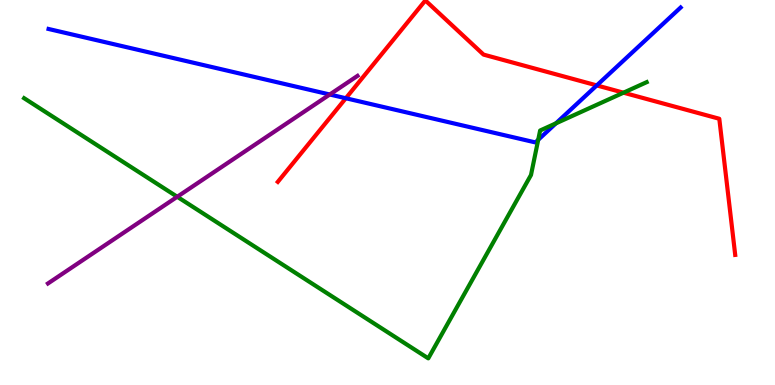[{'lines': ['blue', 'red'], 'intersections': [{'x': 4.46, 'y': 7.45}, {'x': 7.7, 'y': 7.78}]}, {'lines': ['green', 'red'], 'intersections': [{'x': 8.04, 'y': 7.59}]}, {'lines': ['purple', 'red'], 'intersections': []}, {'lines': ['blue', 'green'], 'intersections': [{'x': 6.94, 'y': 6.37}, {'x': 7.17, 'y': 6.8}]}, {'lines': ['blue', 'purple'], 'intersections': [{'x': 4.25, 'y': 7.55}]}, {'lines': ['green', 'purple'], 'intersections': [{'x': 2.29, 'y': 4.89}]}]